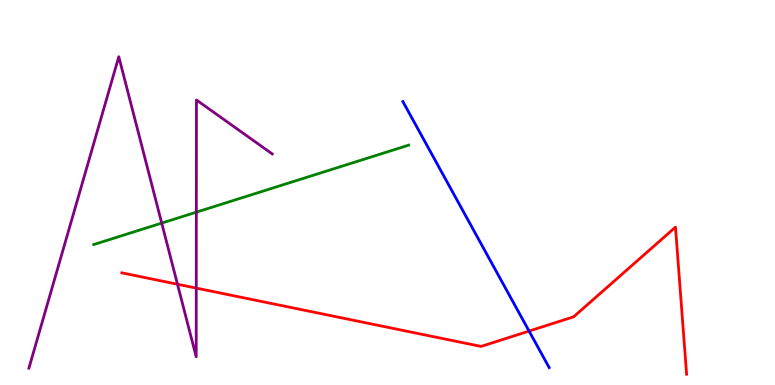[{'lines': ['blue', 'red'], 'intersections': [{'x': 6.83, 'y': 1.4}]}, {'lines': ['green', 'red'], 'intersections': []}, {'lines': ['purple', 'red'], 'intersections': [{'x': 2.29, 'y': 2.62}, {'x': 2.53, 'y': 2.52}]}, {'lines': ['blue', 'green'], 'intersections': []}, {'lines': ['blue', 'purple'], 'intersections': []}, {'lines': ['green', 'purple'], 'intersections': [{'x': 2.09, 'y': 4.21}, {'x': 2.53, 'y': 4.49}]}]